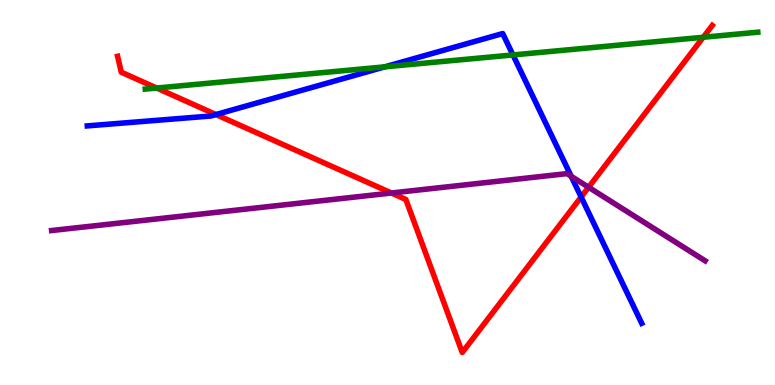[{'lines': ['blue', 'red'], 'intersections': [{'x': 2.79, 'y': 7.02}, {'x': 7.5, 'y': 4.88}]}, {'lines': ['green', 'red'], 'intersections': [{'x': 2.02, 'y': 7.71}, {'x': 9.07, 'y': 9.03}]}, {'lines': ['purple', 'red'], 'intersections': [{'x': 5.05, 'y': 4.99}, {'x': 7.59, 'y': 5.14}]}, {'lines': ['blue', 'green'], 'intersections': [{'x': 4.97, 'y': 8.26}, {'x': 6.62, 'y': 8.57}]}, {'lines': ['blue', 'purple'], 'intersections': [{'x': 7.37, 'y': 5.42}]}, {'lines': ['green', 'purple'], 'intersections': []}]